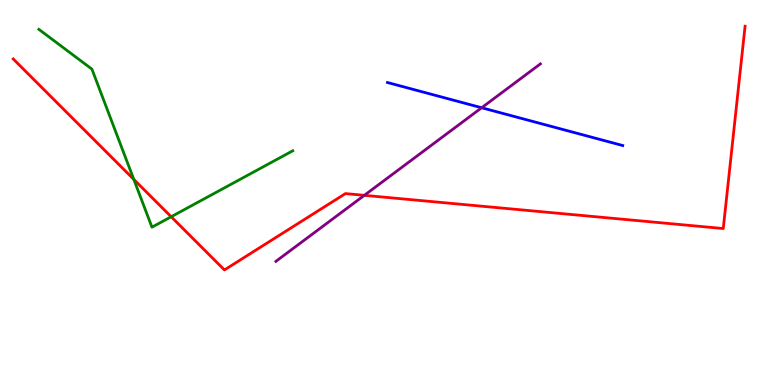[{'lines': ['blue', 'red'], 'intersections': []}, {'lines': ['green', 'red'], 'intersections': [{'x': 1.73, 'y': 5.34}, {'x': 2.21, 'y': 4.37}]}, {'lines': ['purple', 'red'], 'intersections': [{'x': 4.7, 'y': 4.93}]}, {'lines': ['blue', 'green'], 'intersections': []}, {'lines': ['blue', 'purple'], 'intersections': [{'x': 6.21, 'y': 7.2}]}, {'lines': ['green', 'purple'], 'intersections': []}]